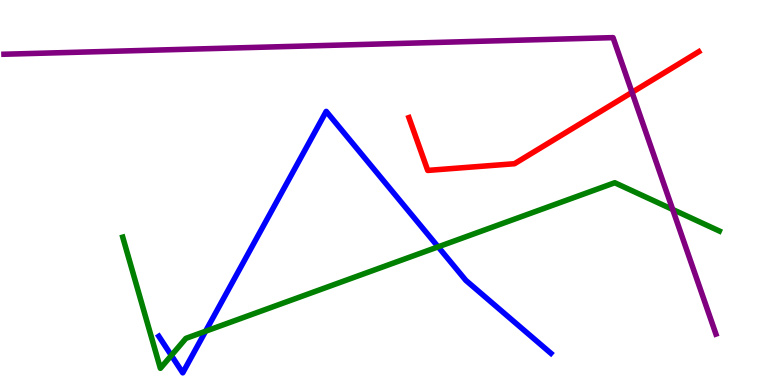[{'lines': ['blue', 'red'], 'intersections': []}, {'lines': ['green', 'red'], 'intersections': []}, {'lines': ['purple', 'red'], 'intersections': [{'x': 8.16, 'y': 7.6}]}, {'lines': ['blue', 'green'], 'intersections': [{'x': 2.21, 'y': 0.768}, {'x': 2.65, 'y': 1.4}, {'x': 5.65, 'y': 3.59}]}, {'lines': ['blue', 'purple'], 'intersections': []}, {'lines': ['green', 'purple'], 'intersections': [{'x': 8.68, 'y': 4.56}]}]